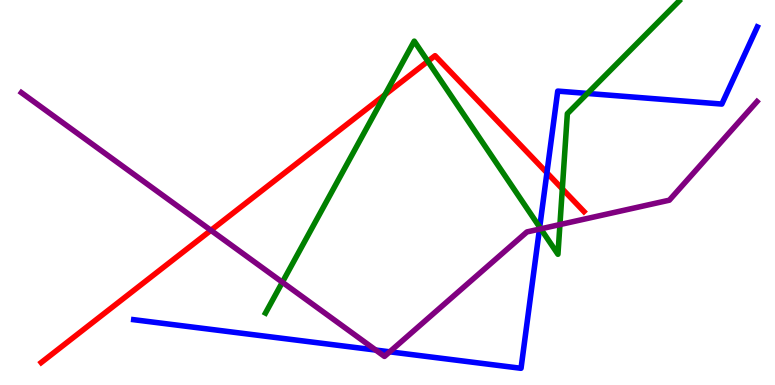[{'lines': ['blue', 'red'], 'intersections': [{'x': 7.06, 'y': 5.51}]}, {'lines': ['green', 'red'], 'intersections': [{'x': 4.97, 'y': 7.54}, {'x': 5.52, 'y': 8.41}, {'x': 7.26, 'y': 5.09}]}, {'lines': ['purple', 'red'], 'intersections': [{'x': 2.72, 'y': 4.02}]}, {'lines': ['blue', 'green'], 'intersections': [{'x': 6.96, 'y': 4.1}, {'x': 7.58, 'y': 7.57}]}, {'lines': ['blue', 'purple'], 'intersections': [{'x': 4.85, 'y': 0.907}, {'x': 5.03, 'y': 0.862}, {'x': 6.96, 'y': 4.05}]}, {'lines': ['green', 'purple'], 'intersections': [{'x': 3.64, 'y': 2.67}, {'x': 6.98, 'y': 4.06}, {'x': 7.22, 'y': 4.17}]}]